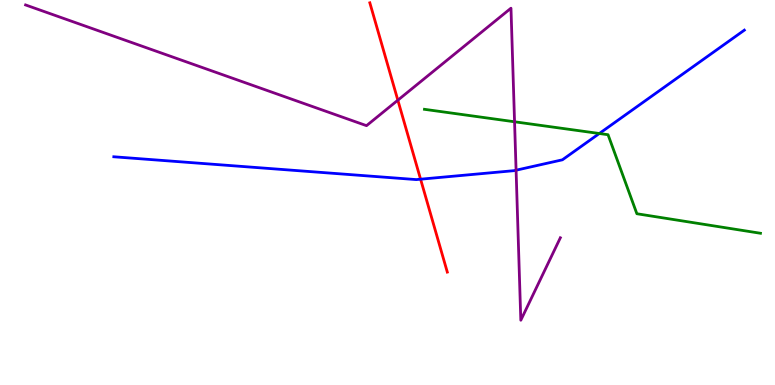[{'lines': ['blue', 'red'], 'intersections': [{'x': 5.43, 'y': 5.35}]}, {'lines': ['green', 'red'], 'intersections': []}, {'lines': ['purple', 'red'], 'intersections': [{'x': 5.13, 'y': 7.4}]}, {'lines': ['blue', 'green'], 'intersections': [{'x': 7.73, 'y': 6.53}]}, {'lines': ['blue', 'purple'], 'intersections': [{'x': 6.66, 'y': 5.58}]}, {'lines': ['green', 'purple'], 'intersections': [{'x': 6.64, 'y': 6.84}]}]